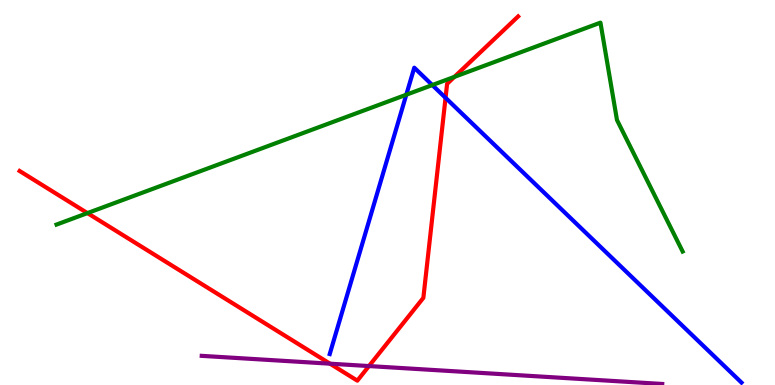[{'lines': ['blue', 'red'], 'intersections': [{'x': 5.75, 'y': 7.46}]}, {'lines': ['green', 'red'], 'intersections': [{'x': 1.13, 'y': 4.47}, {'x': 5.86, 'y': 8.0}]}, {'lines': ['purple', 'red'], 'intersections': [{'x': 4.26, 'y': 0.554}, {'x': 4.76, 'y': 0.492}]}, {'lines': ['blue', 'green'], 'intersections': [{'x': 5.24, 'y': 7.54}, {'x': 5.58, 'y': 7.79}]}, {'lines': ['blue', 'purple'], 'intersections': []}, {'lines': ['green', 'purple'], 'intersections': []}]